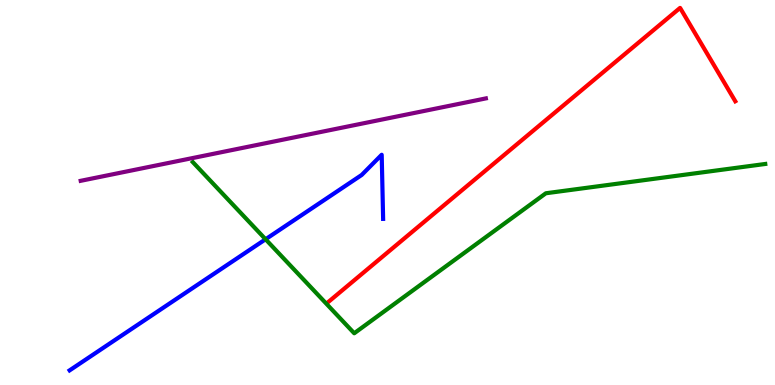[{'lines': ['blue', 'red'], 'intersections': []}, {'lines': ['green', 'red'], 'intersections': []}, {'lines': ['purple', 'red'], 'intersections': []}, {'lines': ['blue', 'green'], 'intersections': [{'x': 3.43, 'y': 3.79}]}, {'lines': ['blue', 'purple'], 'intersections': []}, {'lines': ['green', 'purple'], 'intersections': []}]